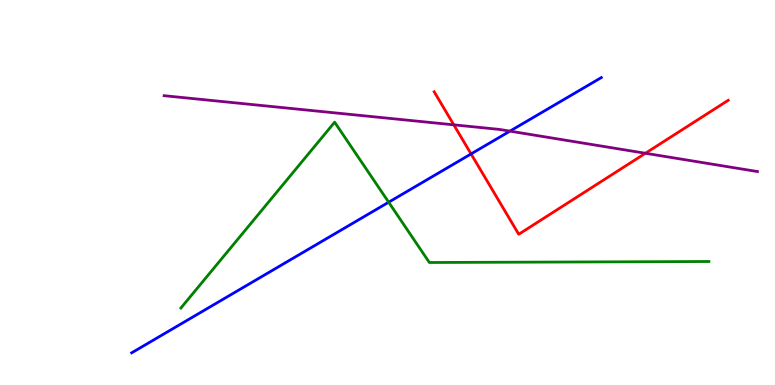[{'lines': ['blue', 'red'], 'intersections': [{'x': 6.08, 'y': 6.0}]}, {'lines': ['green', 'red'], 'intersections': []}, {'lines': ['purple', 'red'], 'intersections': [{'x': 5.86, 'y': 6.76}, {'x': 8.33, 'y': 6.02}]}, {'lines': ['blue', 'green'], 'intersections': [{'x': 5.02, 'y': 4.75}]}, {'lines': ['blue', 'purple'], 'intersections': [{'x': 6.58, 'y': 6.59}]}, {'lines': ['green', 'purple'], 'intersections': []}]